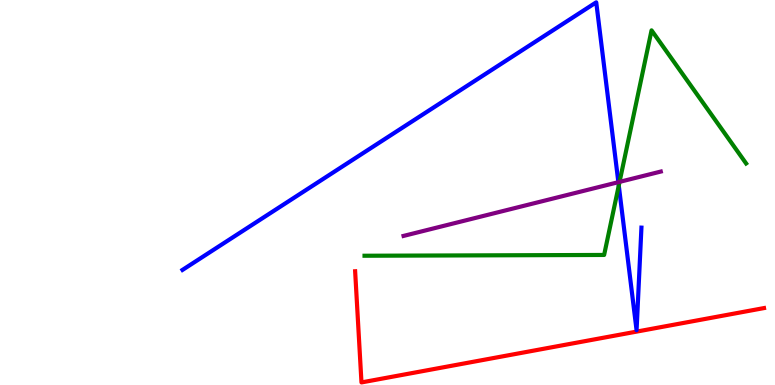[{'lines': ['blue', 'red'], 'intersections': []}, {'lines': ['green', 'red'], 'intersections': []}, {'lines': ['purple', 'red'], 'intersections': []}, {'lines': ['blue', 'green'], 'intersections': [{'x': 7.98, 'y': 5.18}]}, {'lines': ['blue', 'purple'], 'intersections': [{'x': 7.98, 'y': 5.27}]}, {'lines': ['green', 'purple'], 'intersections': [{'x': 7.99, 'y': 5.28}]}]